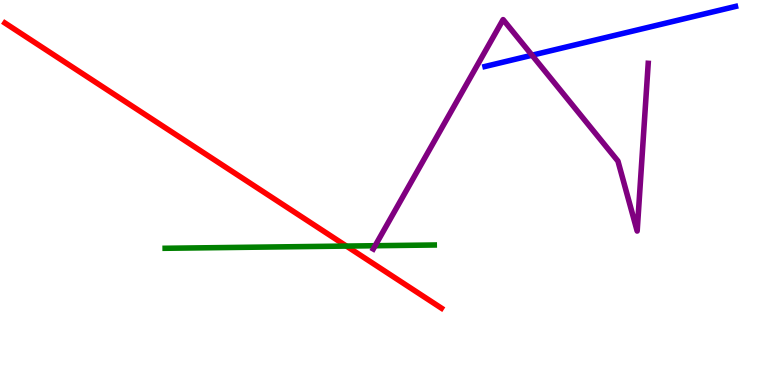[{'lines': ['blue', 'red'], 'intersections': []}, {'lines': ['green', 'red'], 'intersections': [{'x': 4.47, 'y': 3.61}]}, {'lines': ['purple', 'red'], 'intersections': []}, {'lines': ['blue', 'green'], 'intersections': []}, {'lines': ['blue', 'purple'], 'intersections': [{'x': 6.86, 'y': 8.57}]}, {'lines': ['green', 'purple'], 'intersections': [{'x': 4.84, 'y': 3.62}]}]